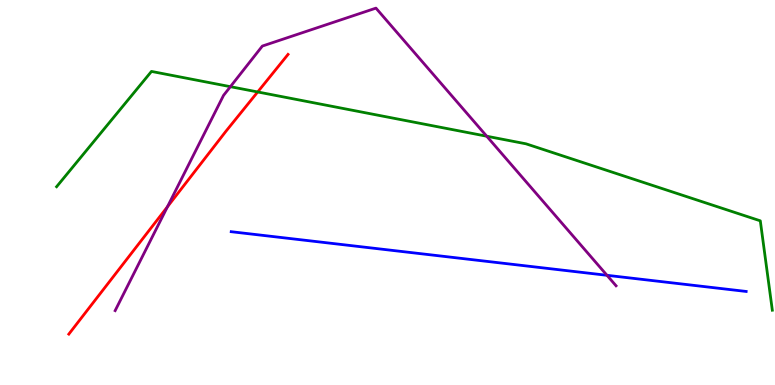[{'lines': ['blue', 'red'], 'intersections': []}, {'lines': ['green', 'red'], 'intersections': [{'x': 3.33, 'y': 7.61}]}, {'lines': ['purple', 'red'], 'intersections': [{'x': 2.16, 'y': 4.63}]}, {'lines': ['blue', 'green'], 'intersections': []}, {'lines': ['blue', 'purple'], 'intersections': [{'x': 7.83, 'y': 2.85}]}, {'lines': ['green', 'purple'], 'intersections': [{'x': 2.97, 'y': 7.75}, {'x': 6.28, 'y': 6.46}]}]